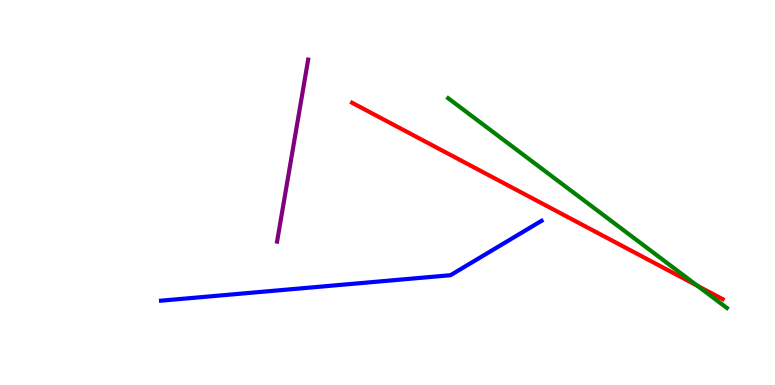[{'lines': ['blue', 'red'], 'intersections': []}, {'lines': ['green', 'red'], 'intersections': [{'x': 9.0, 'y': 2.58}]}, {'lines': ['purple', 'red'], 'intersections': []}, {'lines': ['blue', 'green'], 'intersections': []}, {'lines': ['blue', 'purple'], 'intersections': []}, {'lines': ['green', 'purple'], 'intersections': []}]